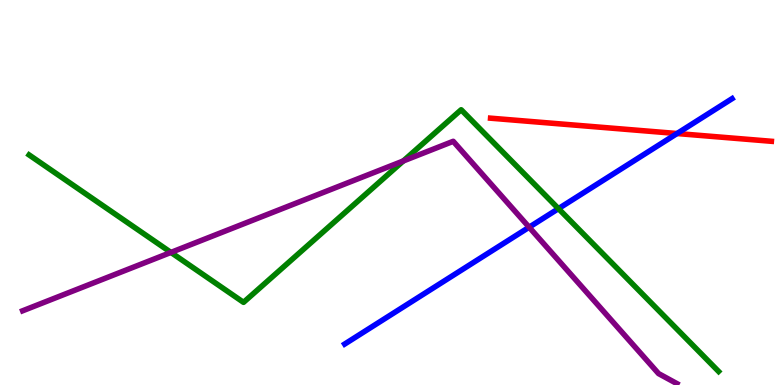[{'lines': ['blue', 'red'], 'intersections': [{'x': 8.74, 'y': 6.53}]}, {'lines': ['green', 'red'], 'intersections': []}, {'lines': ['purple', 'red'], 'intersections': []}, {'lines': ['blue', 'green'], 'intersections': [{'x': 7.21, 'y': 4.58}]}, {'lines': ['blue', 'purple'], 'intersections': [{'x': 6.83, 'y': 4.1}]}, {'lines': ['green', 'purple'], 'intersections': [{'x': 2.21, 'y': 3.44}, {'x': 5.2, 'y': 5.82}]}]